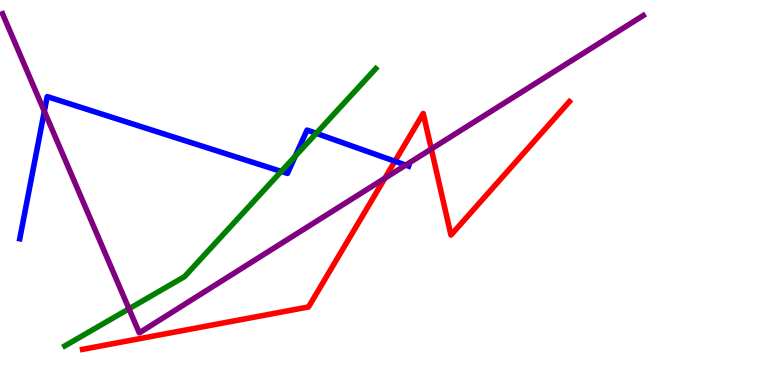[{'lines': ['blue', 'red'], 'intersections': [{'x': 5.1, 'y': 5.81}]}, {'lines': ['green', 'red'], 'intersections': []}, {'lines': ['purple', 'red'], 'intersections': [{'x': 4.97, 'y': 5.37}, {'x': 5.57, 'y': 6.13}]}, {'lines': ['blue', 'green'], 'intersections': [{'x': 3.63, 'y': 5.55}, {'x': 3.81, 'y': 5.94}, {'x': 4.08, 'y': 6.54}]}, {'lines': ['blue', 'purple'], 'intersections': [{'x': 0.572, 'y': 7.11}, {'x': 5.24, 'y': 5.71}]}, {'lines': ['green', 'purple'], 'intersections': [{'x': 1.66, 'y': 1.98}]}]